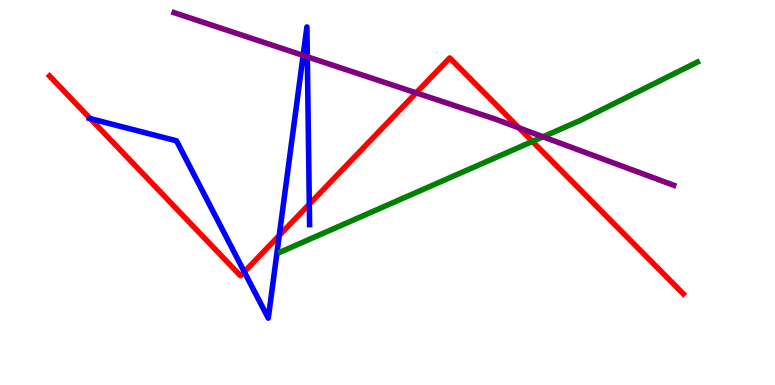[{'lines': ['blue', 'red'], 'intersections': [{'x': 1.16, 'y': 6.92}, {'x': 3.15, 'y': 2.94}, {'x': 3.6, 'y': 3.88}, {'x': 3.99, 'y': 4.7}]}, {'lines': ['green', 'red'], 'intersections': [{'x': 6.87, 'y': 6.33}]}, {'lines': ['purple', 'red'], 'intersections': [{'x': 5.37, 'y': 7.59}, {'x': 6.7, 'y': 6.68}]}, {'lines': ['blue', 'green'], 'intersections': []}, {'lines': ['blue', 'purple'], 'intersections': [{'x': 3.91, 'y': 8.56}, {'x': 3.97, 'y': 8.52}]}, {'lines': ['green', 'purple'], 'intersections': [{'x': 7.01, 'y': 6.45}]}]